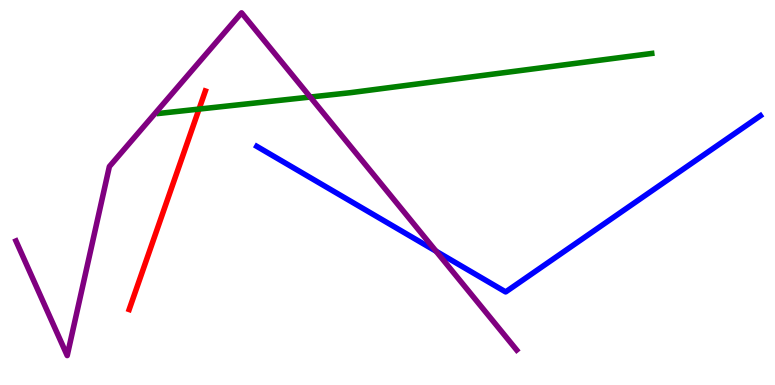[{'lines': ['blue', 'red'], 'intersections': []}, {'lines': ['green', 'red'], 'intersections': [{'x': 2.57, 'y': 7.17}]}, {'lines': ['purple', 'red'], 'intersections': []}, {'lines': ['blue', 'green'], 'intersections': []}, {'lines': ['blue', 'purple'], 'intersections': [{'x': 5.63, 'y': 3.47}]}, {'lines': ['green', 'purple'], 'intersections': [{'x': 4.0, 'y': 7.48}]}]